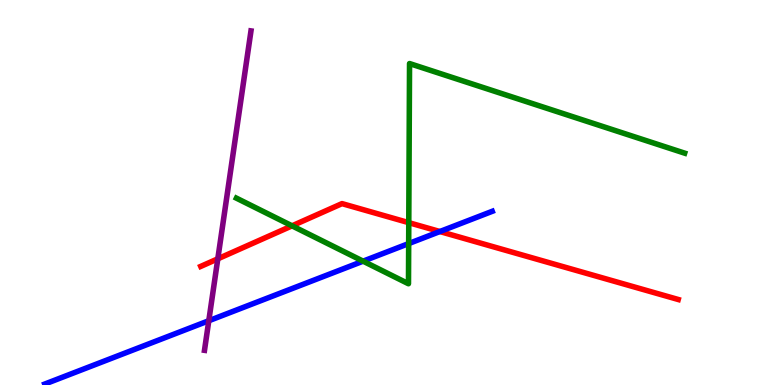[{'lines': ['blue', 'red'], 'intersections': [{'x': 5.68, 'y': 3.99}]}, {'lines': ['green', 'red'], 'intersections': [{'x': 3.77, 'y': 4.13}, {'x': 5.27, 'y': 4.22}]}, {'lines': ['purple', 'red'], 'intersections': [{'x': 2.81, 'y': 3.28}]}, {'lines': ['blue', 'green'], 'intersections': [{'x': 4.69, 'y': 3.22}, {'x': 5.27, 'y': 3.67}]}, {'lines': ['blue', 'purple'], 'intersections': [{'x': 2.69, 'y': 1.67}]}, {'lines': ['green', 'purple'], 'intersections': []}]